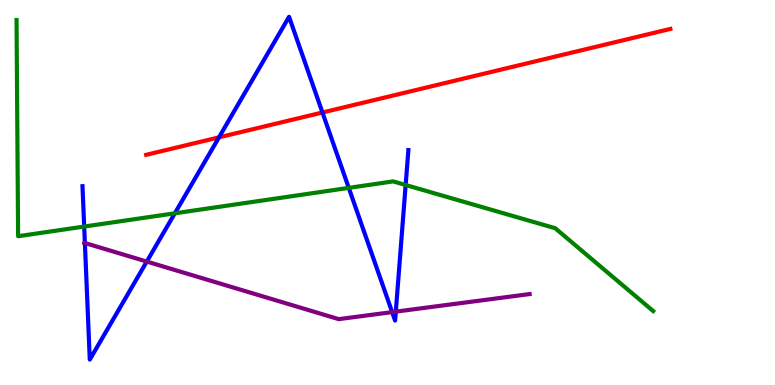[{'lines': ['blue', 'red'], 'intersections': [{'x': 2.83, 'y': 6.43}, {'x': 4.16, 'y': 7.08}]}, {'lines': ['green', 'red'], 'intersections': []}, {'lines': ['purple', 'red'], 'intersections': []}, {'lines': ['blue', 'green'], 'intersections': [{'x': 1.09, 'y': 4.12}, {'x': 2.26, 'y': 4.46}, {'x': 4.5, 'y': 5.12}, {'x': 5.23, 'y': 5.19}]}, {'lines': ['blue', 'purple'], 'intersections': [{'x': 1.1, 'y': 3.69}, {'x': 1.89, 'y': 3.21}, {'x': 5.06, 'y': 1.89}, {'x': 5.11, 'y': 1.91}]}, {'lines': ['green', 'purple'], 'intersections': []}]